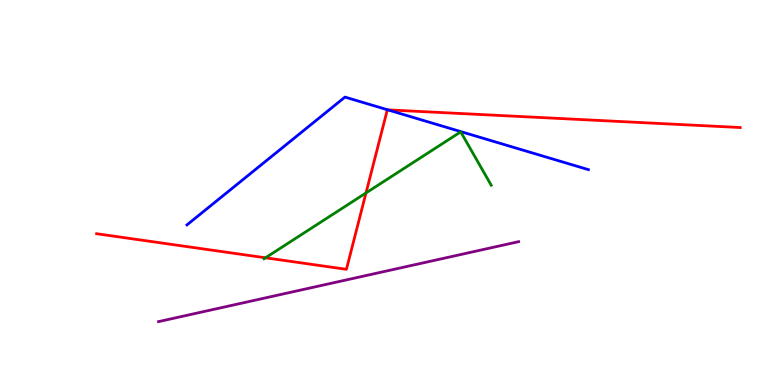[{'lines': ['blue', 'red'], 'intersections': [{'x': 5.0, 'y': 7.15}]}, {'lines': ['green', 'red'], 'intersections': [{'x': 3.43, 'y': 3.3}, {'x': 4.72, 'y': 4.99}]}, {'lines': ['purple', 'red'], 'intersections': []}, {'lines': ['blue', 'green'], 'intersections': []}, {'lines': ['blue', 'purple'], 'intersections': []}, {'lines': ['green', 'purple'], 'intersections': []}]